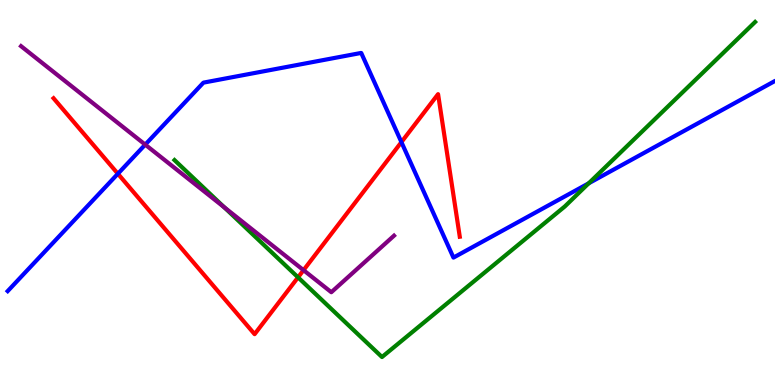[{'lines': ['blue', 'red'], 'intersections': [{'x': 1.52, 'y': 5.49}, {'x': 5.18, 'y': 6.31}]}, {'lines': ['green', 'red'], 'intersections': [{'x': 3.85, 'y': 2.8}]}, {'lines': ['purple', 'red'], 'intersections': [{'x': 3.92, 'y': 2.98}]}, {'lines': ['blue', 'green'], 'intersections': [{'x': 7.6, 'y': 5.24}]}, {'lines': ['blue', 'purple'], 'intersections': [{'x': 1.87, 'y': 6.24}]}, {'lines': ['green', 'purple'], 'intersections': [{'x': 2.89, 'y': 4.62}]}]